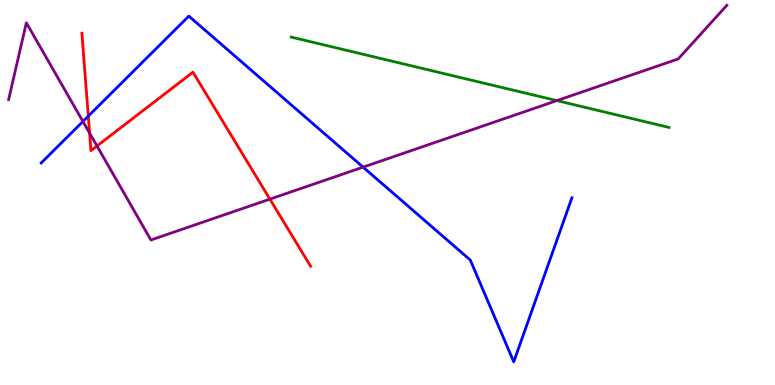[{'lines': ['blue', 'red'], 'intersections': [{'x': 1.14, 'y': 6.98}]}, {'lines': ['green', 'red'], 'intersections': []}, {'lines': ['purple', 'red'], 'intersections': [{'x': 1.16, 'y': 6.54}, {'x': 1.25, 'y': 6.21}, {'x': 3.48, 'y': 4.83}]}, {'lines': ['blue', 'green'], 'intersections': []}, {'lines': ['blue', 'purple'], 'intersections': [{'x': 1.07, 'y': 6.85}, {'x': 4.69, 'y': 5.66}]}, {'lines': ['green', 'purple'], 'intersections': [{'x': 7.19, 'y': 7.39}]}]